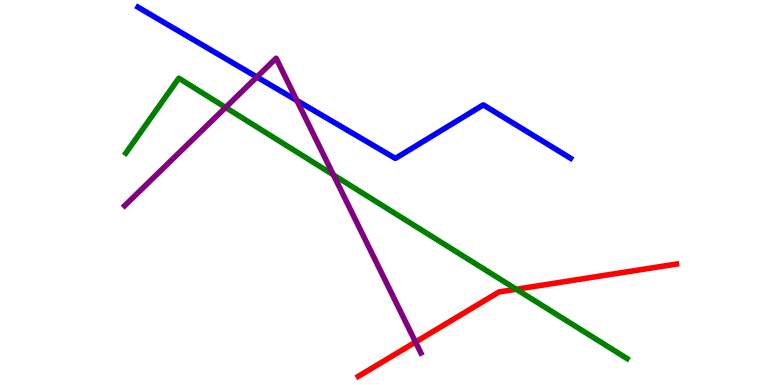[{'lines': ['blue', 'red'], 'intersections': []}, {'lines': ['green', 'red'], 'intersections': [{'x': 6.66, 'y': 2.49}]}, {'lines': ['purple', 'red'], 'intersections': [{'x': 5.36, 'y': 1.12}]}, {'lines': ['blue', 'green'], 'intersections': []}, {'lines': ['blue', 'purple'], 'intersections': [{'x': 3.31, 'y': 8.0}, {'x': 3.83, 'y': 7.39}]}, {'lines': ['green', 'purple'], 'intersections': [{'x': 2.91, 'y': 7.21}, {'x': 4.3, 'y': 5.46}]}]